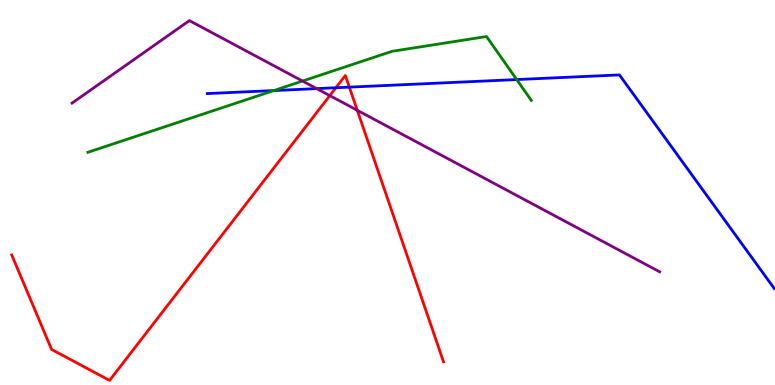[{'lines': ['blue', 'red'], 'intersections': [{'x': 4.33, 'y': 7.72}, {'x': 4.51, 'y': 7.74}]}, {'lines': ['green', 'red'], 'intersections': []}, {'lines': ['purple', 'red'], 'intersections': [{'x': 4.26, 'y': 7.52}, {'x': 4.61, 'y': 7.14}]}, {'lines': ['blue', 'green'], 'intersections': [{'x': 3.53, 'y': 7.65}, {'x': 6.67, 'y': 7.93}]}, {'lines': ['blue', 'purple'], 'intersections': [{'x': 4.09, 'y': 7.7}]}, {'lines': ['green', 'purple'], 'intersections': [{'x': 3.9, 'y': 7.9}]}]